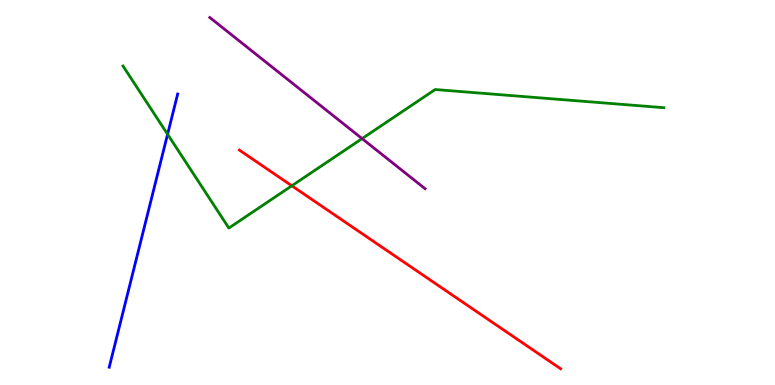[{'lines': ['blue', 'red'], 'intersections': []}, {'lines': ['green', 'red'], 'intersections': [{'x': 3.77, 'y': 5.17}]}, {'lines': ['purple', 'red'], 'intersections': []}, {'lines': ['blue', 'green'], 'intersections': [{'x': 2.16, 'y': 6.51}]}, {'lines': ['blue', 'purple'], 'intersections': []}, {'lines': ['green', 'purple'], 'intersections': [{'x': 4.67, 'y': 6.4}]}]